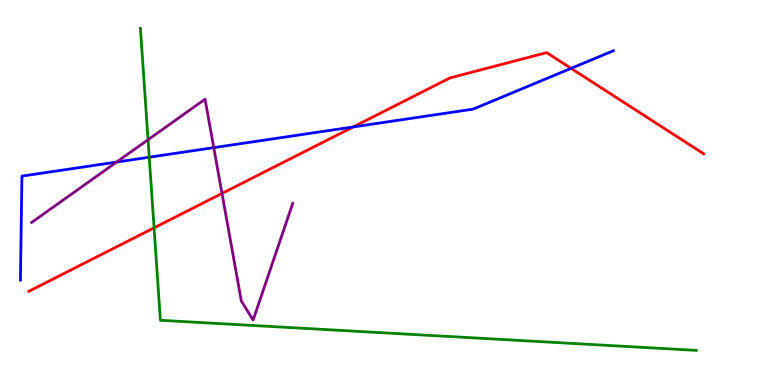[{'lines': ['blue', 'red'], 'intersections': [{'x': 4.56, 'y': 6.7}, {'x': 7.37, 'y': 8.22}]}, {'lines': ['green', 'red'], 'intersections': [{'x': 1.99, 'y': 4.08}]}, {'lines': ['purple', 'red'], 'intersections': [{'x': 2.86, 'y': 4.98}]}, {'lines': ['blue', 'green'], 'intersections': [{'x': 1.93, 'y': 5.92}]}, {'lines': ['blue', 'purple'], 'intersections': [{'x': 1.5, 'y': 5.79}, {'x': 2.76, 'y': 6.17}]}, {'lines': ['green', 'purple'], 'intersections': [{'x': 1.91, 'y': 6.37}]}]